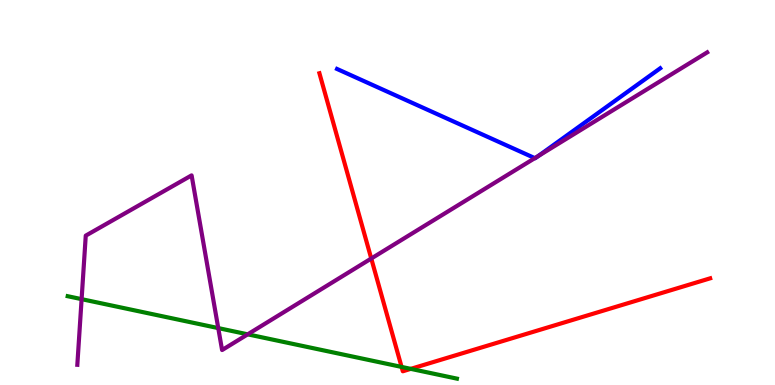[{'lines': ['blue', 'red'], 'intersections': []}, {'lines': ['green', 'red'], 'intersections': [{'x': 5.18, 'y': 0.47}, {'x': 5.3, 'y': 0.419}]}, {'lines': ['purple', 'red'], 'intersections': [{'x': 4.79, 'y': 3.29}]}, {'lines': ['blue', 'green'], 'intersections': []}, {'lines': ['blue', 'purple'], 'intersections': [{'x': 6.9, 'y': 5.89}, {'x': 6.95, 'y': 5.95}]}, {'lines': ['green', 'purple'], 'intersections': [{'x': 1.05, 'y': 2.23}, {'x': 2.82, 'y': 1.48}, {'x': 3.2, 'y': 1.32}]}]